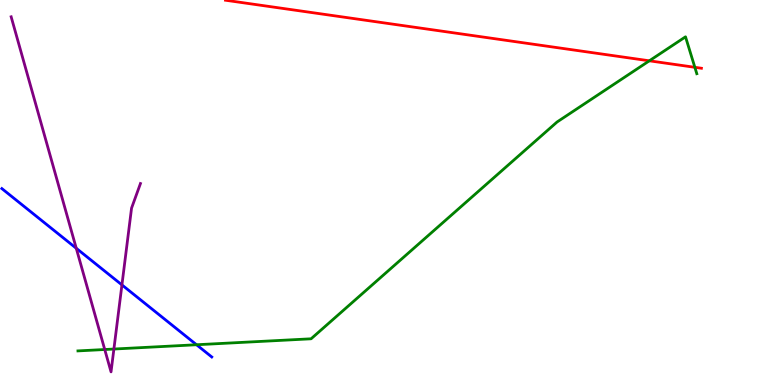[{'lines': ['blue', 'red'], 'intersections': []}, {'lines': ['green', 'red'], 'intersections': [{'x': 8.38, 'y': 8.42}, {'x': 8.97, 'y': 8.25}]}, {'lines': ['purple', 'red'], 'intersections': []}, {'lines': ['blue', 'green'], 'intersections': [{'x': 2.54, 'y': 1.05}]}, {'lines': ['blue', 'purple'], 'intersections': [{'x': 0.984, 'y': 3.55}, {'x': 1.57, 'y': 2.6}]}, {'lines': ['green', 'purple'], 'intersections': [{'x': 1.35, 'y': 0.922}, {'x': 1.47, 'y': 0.934}]}]